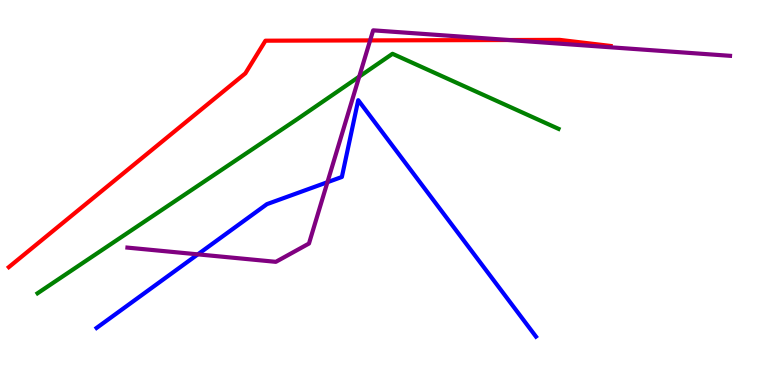[{'lines': ['blue', 'red'], 'intersections': []}, {'lines': ['green', 'red'], 'intersections': []}, {'lines': ['purple', 'red'], 'intersections': [{'x': 4.78, 'y': 8.95}, {'x': 6.56, 'y': 8.96}]}, {'lines': ['blue', 'green'], 'intersections': []}, {'lines': ['blue', 'purple'], 'intersections': [{'x': 2.55, 'y': 3.39}, {'x': 4.22, 'y': 5.27}]}, {'lines': ['green', 'purple'], 'intersections': [{'x': 4.64, 'y': 8.01}]}]